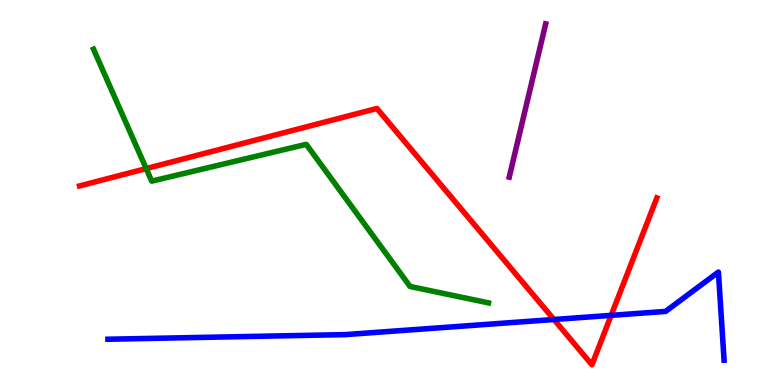[{'lines': ['blue', 'red'], 'intersections': [{'x': 7.15, 'y': 1.7}, {'x': 7.89, 'y': 1.81}]}, {'lines': ['green', 'red'], 'intersections': [{'x': 1.89, 'y': 5.62}]}, {'lines': ['purple', 'red'], 'intersections': []}, {'lines': ['blue', 'green'], 'intersections': []}, {'lines': ['blue', 'purple'], 'intersections': []}, {'lines': ['green', 'purple'], 'intersections': []}]